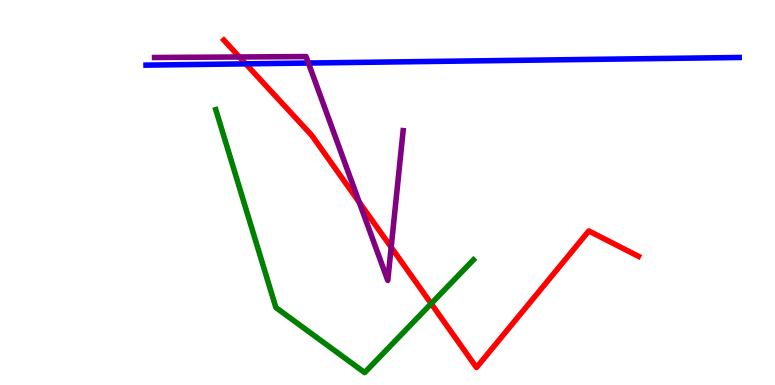[{'lines': ['blue', 'red'], 'intersections': [{'x': 3.17, 'y': 8.34}]}, {'lines': ['green', 'red'], 'intersections': [{'x': 5.56, 'y': 2.11}]}, {'lines': ['purple', 'red'], 'intersections': [{'x': 3.09, 'y': 8.52}, {'x': 4.64, 'y': 4.75}, {'x': 5.05, 'y': 3.58}]}, {'lines': ['blue', 'green'], 'intersections': []}, {'lines': ['blue', 'purple'], 'intersections': [{'x': 3.98, 'y': 8.36}]}, {'lines': ['green', 'purple'], 'intersections': []}]